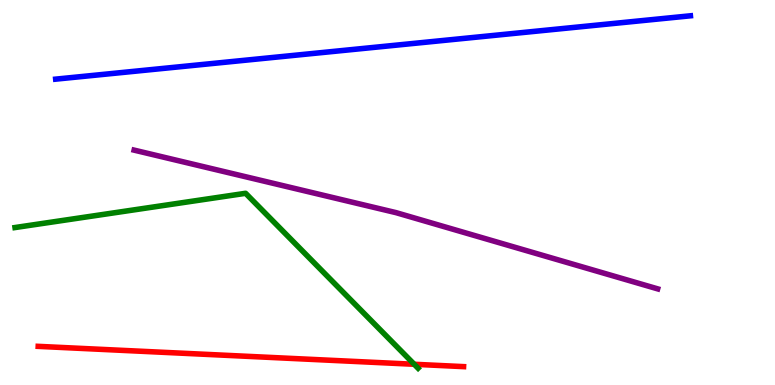[{'lines': ['blue', 'red'], 'intersections': []}, {'lines': ['green', 'red'], 'intersections': [{'x': 5.34, 'y': 0.538}]}, {'lines': ['purple', 'red'], 'intersections': []}, {'lines': ['blue', 'green'], 'intersections': []}, {'lines': ['blue', 'purple'], 'intersections': []}, {'lines': ['green', 'purple'], 'intersections': []}]